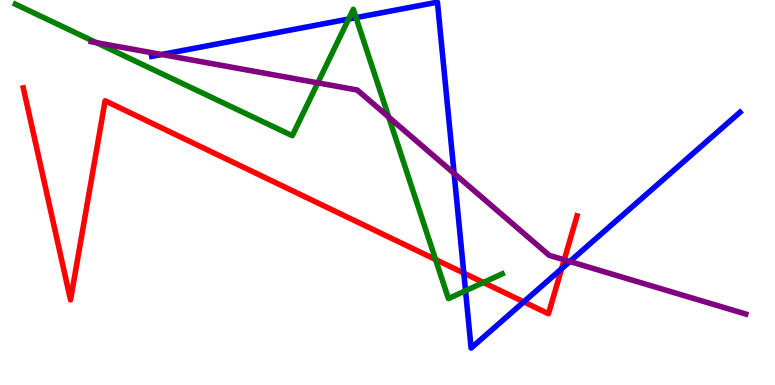[{'lines': ['blue', 'red'], 'intersections': [{'x': 5.98, 'y': 2.91}, {'x': 6.76, 'y': 2.16}, {'x': 7.25, 'y': 3.02}]}, {'lines': ['green', 'red'], 'intersections': [{'x': 5.62, 'y': 3.26}, {'x': 6.24, 'y': 2.66}]}, {'lines': ['purple', 'red'], 'intersections': [{'x': 7.28, 'y': 3.25}]}, {'lines': ['blue', 'green'], 'intersections': [{'x': 4.5, 'y': 9.51}, {'x': 4.59, 'y': 9.54}, {'x': 6.01, 'y': 2.45}]}, {'lines': ['blue', 'purple'], 'intersections': [{'x': 2.09, 'y': 8.58}, {'x': 5.86, 'y': 5.5}, {'x': 7.35, 'y': 3.21}]}, {'lines': ['green', 'purple'], 'intersections': [{'x': 1.24, 'y': 8.89}, {'x': 4.1, 'y': 7.85}, {'x': 5.02, 'y': 6.96}]}]